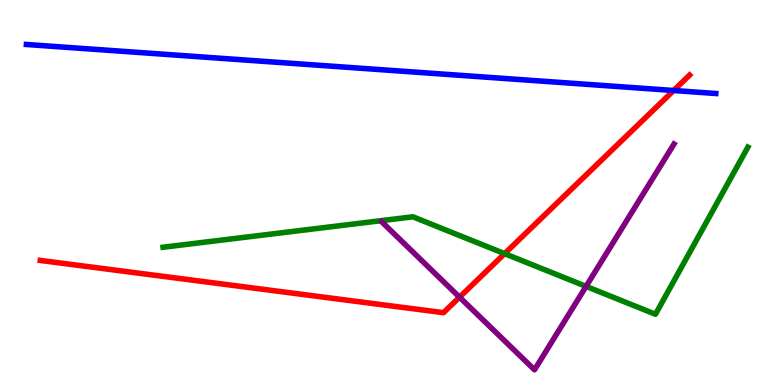[{'lines': ['blue', 'red'], 'intersections': [{'x': 8.69, 'y': 7.65}]}, {'lines': ['green', 'red'], 'intersections': [{'x': 6.51, 'y': 3.41}]}, {'lines': ['purple', 'red'], 'intersections': [{'x': 5.93, 'y': 2.28}]}, {'lines': ['blue', 'green'], 'intersections': []}, {'lines': ['blue', 'purple'], 'intersections': []}, {'lines': ['green', 'purple'], 'intersections': [{'x': 7.56, 'y': 2.56}]}]